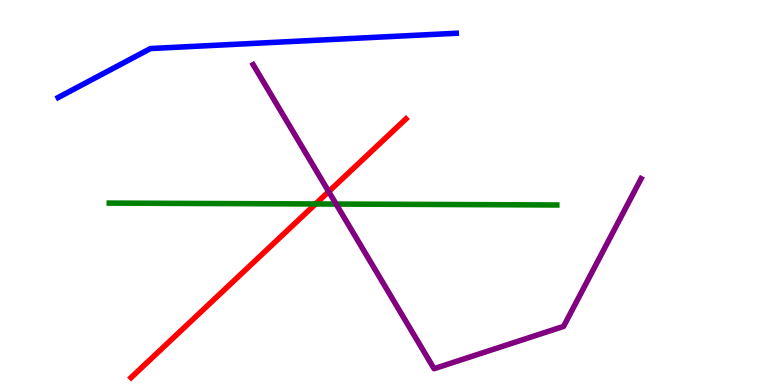[{'lines': ['blue', 'red'], 'intersections': []}, {'lines': ['green', 'red'], 'intersections': [{'x': 4.07, 'y': 4.7}]}, {'lines': ['purple', 'red'], 'intersections': [{'x': 4.24, 'y': 5.02}]}, {'lines': ['blue', 'green'], 'intersections': []}, {'lines': ['blue', 'purple'], 'intersections': []}, {'lines': ['green', 'purple'], 'intersections': [{'x': 4.34, 'y': 4.7}]}]